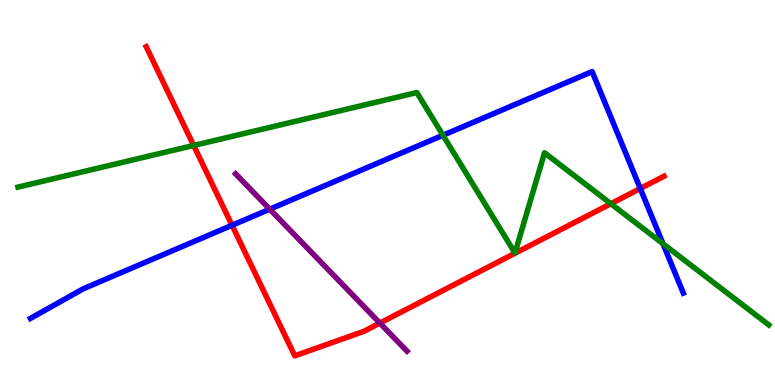[{'lines': ['blue', 'red'], 'intersections': [{'x': 2.99, 'y': 4.15}, {'x': 8.26, 'y': 5.1}]}, {'lines': ['green', 'red'], 'intersections': [{'x': 2.5, 'y': 6.22}, {'x': 7.88, 'y': 4.71}]}, {'lines': ['purple', 'red'], 'intersections': [{'x': 4.9, 'y': 1.61}]}, {'lines': ['blue', 'green'], 'intersections': [{'x': 5.72, 'y': 6.49}, {'x': 8.55, 'y': 3.67}]}, {'lines': ['blue', 'purple'], 'intersections': [{'x': 3.48, 'y': 4.57}]}, {'lines': ['green', 'purple'], 'intersections': []}]